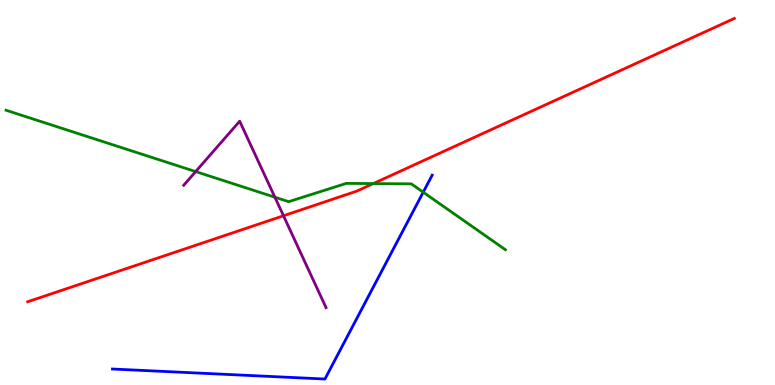[{'lines': ['blue', 'red'], 'intersections': []}, {'lines': ['green', 'red'], 'intersections': [{'x': 4.82, 'y': 5.23}]}, {'lines': ['purple', 'red'], 'intersections': [{'x': 3.66, 'y': 4.4}]}, {'lines': ['blue', 'green'], 'intersections': [{'x': 5.46, 'y': 5.01}]}, {'lines': ['blue', 'purple'], 'intersections': []}, {'lines': ['green', 'purple'], 'intersections': [{'x': 2.52, 'y': 5.54}, {'x': 3.55, 'y': 4.88}]}]